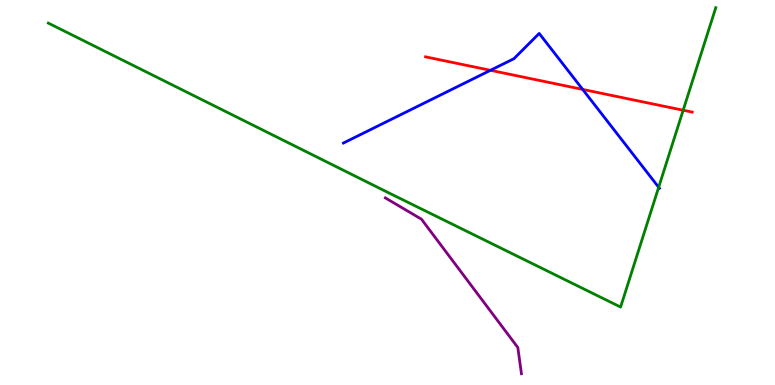[{'lines': ['blue', 'red'], 'intersections': [{'x': 6.33, 'y': 8.17}, {'x': 7.52, 'y': 7.68}]}, {'lines': ['green', 'red'], 'intersections': [{'x': 8.82, 'y': 7.14}]}, {'lines': ['purple', 'red'], 'intersections': []}, {'lines': ['blue', 'green'], 'intersections': [{'x': 8.5, 'y': 5.14}]}, {'lines': ['blue', 'purple'], 'intersections': []}, {'lines': ['green', 'purple'], 'intersections': []}]